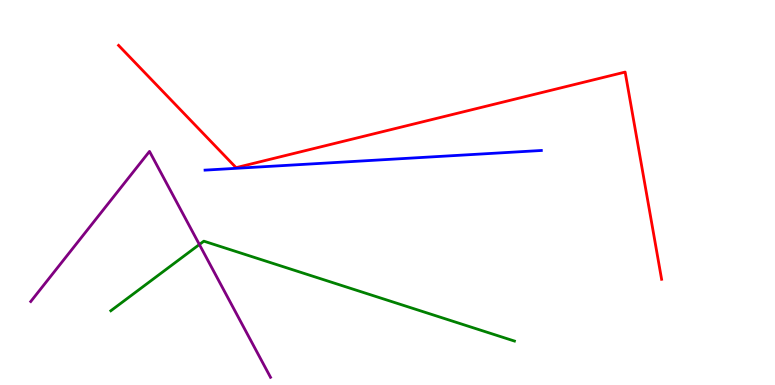[{'lines': ['blue', 'red'], 'intersections': []}, {'lines': ['green', 'red'], 'intersections': []}, {'lines': ['purple', 'red'], 'intersections': []}, {'lines': ['blue', 'green'], 'intersections': []}, {'lines': ['blue', 'purple'], 'intersections': []}, {'lines': ['green', 'purple'], 'intersections': [{'x': 2.57, 'y': 3.65}]}]